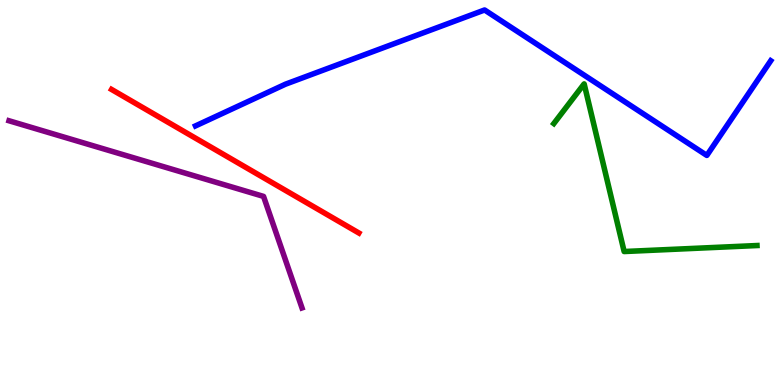[{'lines': ['blue', 'red'], 'intersections': []}, {'lines': ['green', 'red'], 'intersections': []}, {'lines': ['purple', 'red'], 'intersections': []}, {'lines': ['blue', 'green'], 'intersections': []}, {'lines': ['blue', 'purple'], 'intersections': []}, {'lines': ['green', 'purple'], 'intersections': []}]